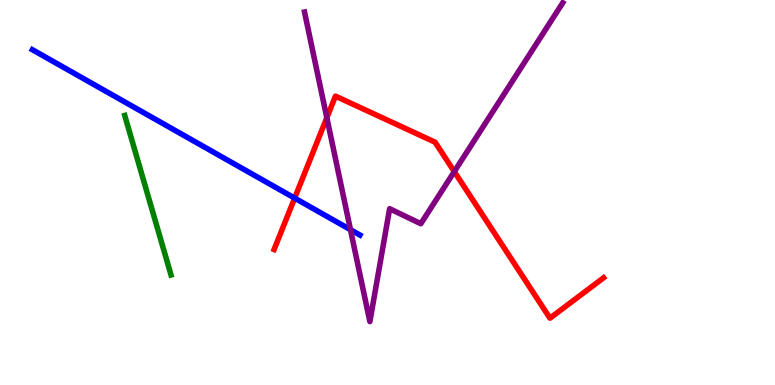[{'lines': ['blue', 'red'], 'intersections': [{'x': 3.8, 'y': 4.85}]}, {'lines': ['green', 'red'], 'intersections': []}, {'lines': ['purple', 'red'], 'intersections': [{'x': 4.22, 'y': 6.94}, {'x': 5.86, 'y': 5.54}]}, {'lines': ['blue', 'green'], 'intersections': []}, {'lines': ['blue', 'purple'], 'intersections': [{'x': 4.52, 'y': 4.03}]}, {'lines': ['green', 'purple'], 'intersections': []}]